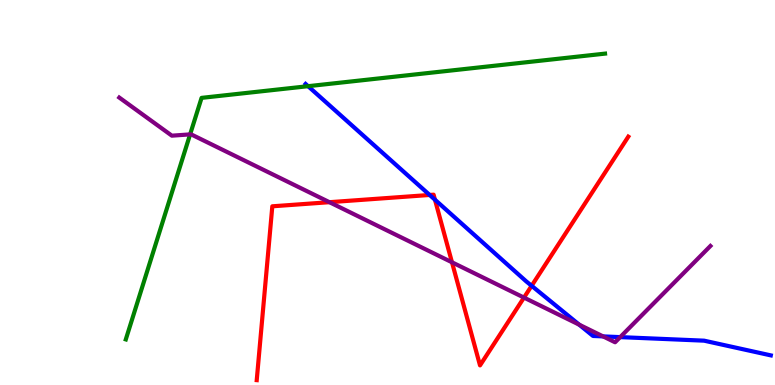[{'lines': ['blue', 'red'], 'intersections': [{'x': 5.54, 'y': 4.94}, {'x': 5.61, 'y': 4.81}, {'x': 6.86, 'y': 2.58}]}, {'lines': ['green', 'red'], 'intersections': []}, {'lines': ['purple', 'red'], 'intersections': [{'x': 4.25, 'y': 4.75}, {'x': 5.83, 'y': 3.19}, {'x': 6.76, 'y': 2.27}]}, {'lines': ['blue', 'green'], 'intersections': [{'x': 3.98, 'y': 7.76}]}, {'lines': ['blue', 'purple'], 'intersections': [{'x': 7.47, 'y': 1.57}, {'x': 7.78, 'y': 1.26}, {'x': 8.0, 'y': 1.24}]}, {'lines': ['green', 'purple'], 'intersections': [{'x': 2.45, 'y': 6.51}]}]